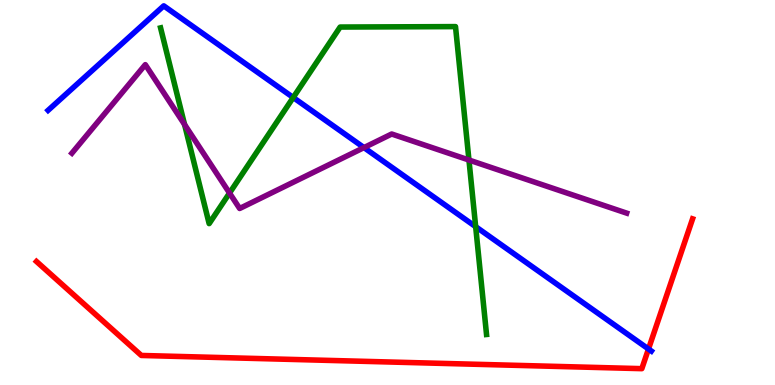[{'lines': ['blue', 'red'], 'intersections': [{'x': 8.37, 'y': 0.935}]}, {'lines': ['green', 'red'], 'intersections': []}, {'lines': ['purple', 'red'], 'intersections': []}, {'lines': ['blue', 'green'], 'intersections': [{'x': 3.78, 'y': 7.47}, {'x': 6.14, 'y': 4.11}]}, {'lines': ['blue', 'purple'], 'intersections': [{'x': 4.7, 'y': 6.17}]}, {'lines': ['green', 'purple'], 'intersections': [{'x': 2.38, 'y': 6.77}, {'x': 2.96, 'y': 4.99}, {'x': 6.05, 'y': 5.84}]}]